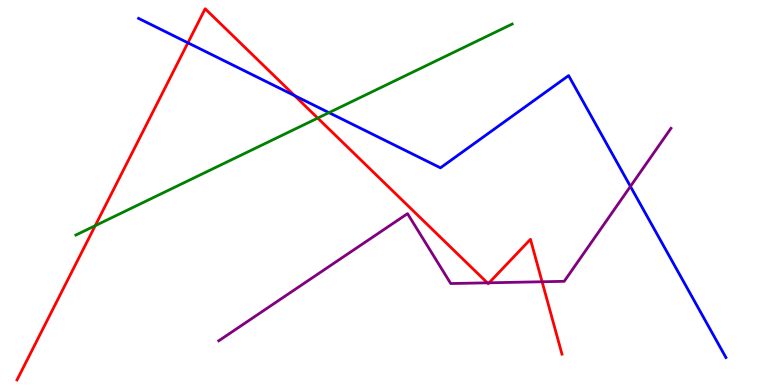[{'lines': ['blue', 'red'], 'intersections': [{'x': 2.42, 'y': 8.89}, {'x': 3.8, 'y': 7.52}]}, {'lines': ['green', 'red'], 'intersections': [{'x': 1.23, 'y': 4.14}, {'x': 4.1, 'y': 6.93}]}, {'lines': ['purple', 'red'], 'intersections': [{'x': 6.29, 'y': 2.65}, {'x': 6.31, 'y': 2.65}, {'x': 6.99, 'y': 2.68}]}, {'lines': ['blue', 'green'], 'intersections': [{'x': 4.24, 'y': 7.07}]}, {'lines': ['blue', 'purple'], 'intersections': [{'x': 8.13, 'y': 5.16}]}, {'lines': ['green', 'purple'], 'intersections': []}]